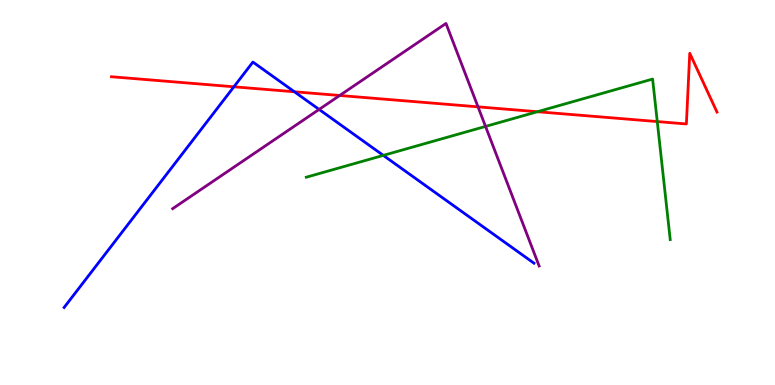[{'lines': ['blue', 'red'], 'intersections': [{'x': 3.02, 'y': 7.75}, {'x': 3.8, 'y': 7.62}]}, {'lines': ['green', 'red'], 'intersections': [{'x': 6.93, 'y': 7.1}, {'x': 8.48, 'y': 6.84}]}, {'lines': ['purple', 'red'], 'intersections': [{'x': 4.38, 'y': 7.52}, {'x': 6.17, 'y': 7.22}]}, {'lines': ['blue', 'green'], 'intersections': [{'x': 4.95, 'y': 5.96}]}, {'lines': ['blue', 'purple'], 'intersections': [{'x': 4.12, 'y': 7.16}]}, {'lines': ['green', 'purple'], 'intersections': [{'x': 6.26, 'y': 6.72}]}]